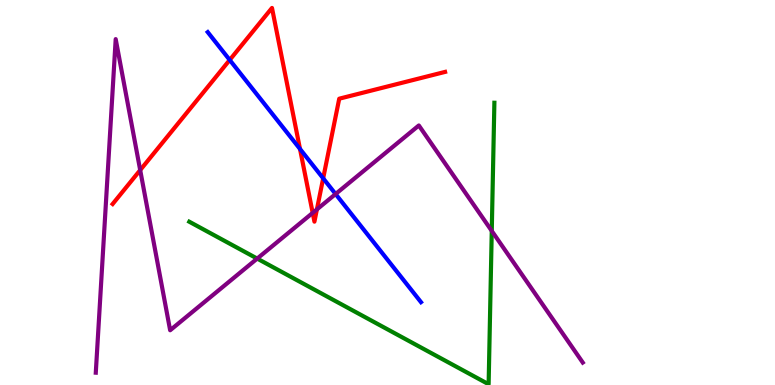[{'lines': ['blue', 'red'], 'intersections': [{'x': 2.96, 'y': 8.44}, {'x': 3.87, 'y': 6.13}, {'x': 4.17, 'y': 5.37}]}, {'lines': ['green', 'red'], 'intersections': []}, {'lines': ['purple', 'red'], 'intersections': [{'x': 1.81, 'y': 5.58}, {'x': 4.03, 'y': 4.47}, {'x': 4.09, 'y': 4.56}]}, {'lines': ['blue', 'green'], 'intersections': []}, {'lines': ['blue', 'purple'], 'intersections': [{'x': 4.33, 'y': 4.96}]}, {'lines': ['green', 'purple'], 'intersections': [{'x': 3.32, 'y': 3.28}, {'x': 6.35, 'y': 4.0}]}]